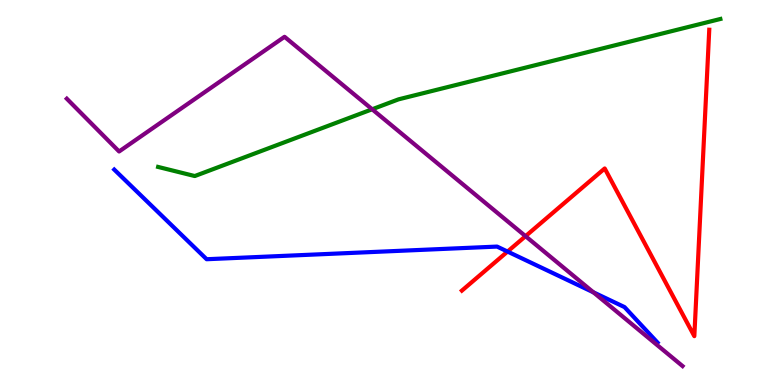[{'lines': ['blue', 'red'], 'intersections': [{'x': 6.55, 'y': 3.47}]}, {'lines': ['green', 'red'], 'intersections': []}, {'lines': ['purple', 'red'], 'intersections': [{'x': 6.78, 'y': 3.87}]}, {'lines': ['blue', 'green'], 'intersections': []}, {'lines': ['blue', 'purple'], 'intersections': [{'x': 7.66, 'y': 2.41}]}, {'lines': ['green', 'purple'], 'intersections': [{'x': 4.8, 'y': 7.16}]}]